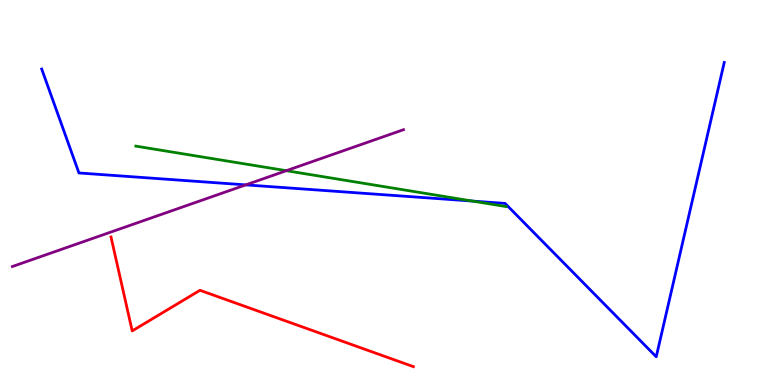[{'lines': ['blue', 'red'], 'intersections': []}, {'lines': ['green', 'red'], 'intersections': []}, {'lines': ['purple', 'red'], 'intersections': []}, {'lines': ['blue', 'green'], 'intersections': [{'x': 6.1, 'y': 4.78}]}, {'lines': ['blue', 'purple'], 'intersections': [{'x': 3.17, 'y': 5.2}]}, {'lines': ['green', 'purple'], 'intersections': [{'x': 3.69, 'y': 5.57}]}]